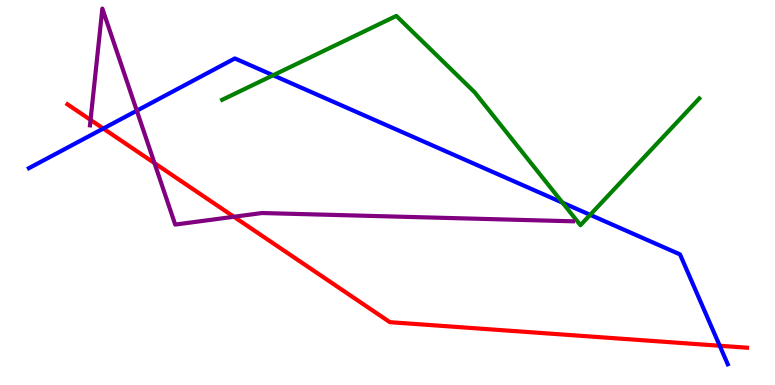[{'lines': ['blue', 'red'], 'intersections': [{'x': 1.33, 'y': 6.66}, {'x': 9.29, 'y': 1.02}]}, {'lines': ['green', 'red'], 'intersections': []}, {'lines': ['purple', 'red'], 'intersections': [{'x': 1.17, 'y': 6.89}, {'x': 1.99, 'y': 5.76}, {'x': 3.02, 'y': 4.37}]}, {'lines': ['blue', 'green'], 'intersections': [{'x': 3.52, 'y': 8.04}, {'x': 7.26, 'y': 4.74}, {'x': 7.61, 'y': 4.42}]}, {'lines': ['blue', 'purple'], 'intersections': [{'x': 1.77, 'y': 7.12}]}, {'lines': ['green', 'purple'], 'intersections': []}]